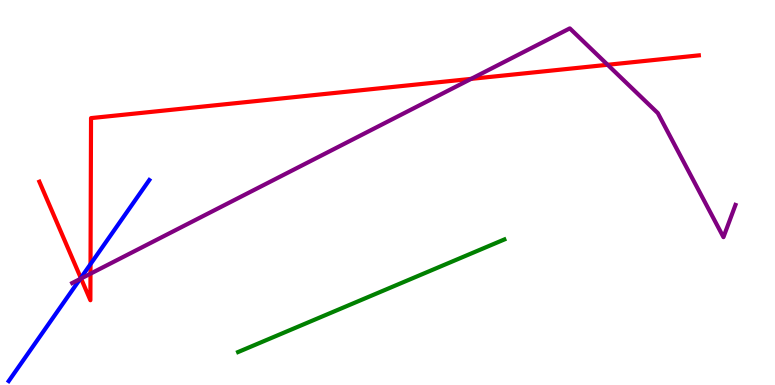[{'lines': ['blue', 'red'], 'intersections': [{'x': 1.04, 'y': 2.78}, {'x': 1.17, 'y': 3.14}]}, {'lines': ['green', 'red'], 'intersections': []}, {'lines': ['purple', 'red'], 'intersections': [{'x': 1.05, 'y': 2.77}, {'x': 1.17, 'y': 2.89}, {'x': 6.08, 'y': 7.95}, {'x': 7.84, 'y': 8.32}]}, {'lines': ['blue', 'green'], 'intersections': []}, {'lines': ['blue', 'purple'], 'intersections': [{'x': 1.03, 'y': 2.75}]}, {'lines': ['green', 'purple'], 'intersections': []}]